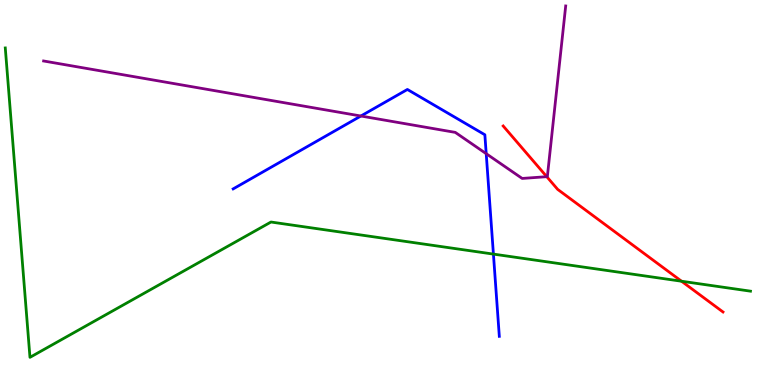[{'lines': ['blue', 'red'], 'intersections': []}, {'lines': ['green', 'red'], 'intersections': [{'x': 8.79, 'y': 2.7}]}, {'lines': ['purple', 'red'], 'intersections': [{'x': 7.05, 'y': 5.41}]}, {'lines': ['blue', 'green'], 'intersections': [{'x': 6.37, 'y': 3.4}]}, {'lines': ['blue', 'purple'], 'intersections': [{'x': 4.66, 'y': 6.99}, {'x': 6.27, 'y': 6.01}]}, {'lines': ['green', 'purple'], 'intersections': []}]